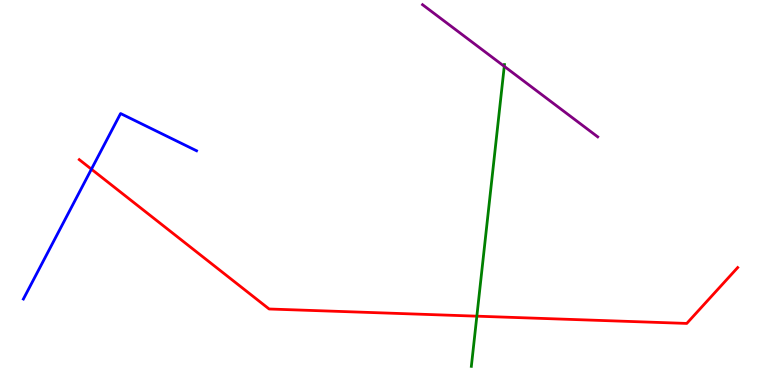[{'lines': ['blue', 'red'], 'intersections': [{'x': 1.18, 'y': 5.61}]}, {'lines': ['green', 'red'], 'intersections': [{'x': 6.15, 'y': 1.79}]}, {'lines': ['purple', 'red'], 'intersections': []}, {'lines': ['blue', 'green'], 'intersections': []}, {'lines': ['blue', 'purple'], 'intersections': []}, {'lines': ['green', 'purple'], 'intersections': [{'x': 6.51, 'y': 8.28}]}]